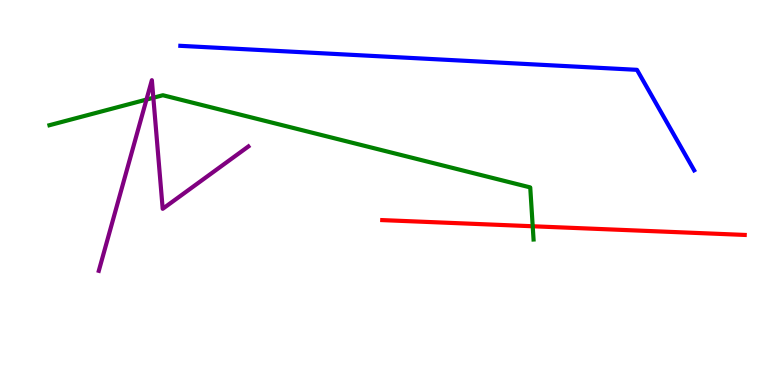[{'lines': ['blue', 'red'], 'intersections': []}, {'lines': ['green', 'red'], 'intersections': [{'x': 6.87, 'y': 4.12}]}, {'lines': ['purple', 'red'], 'intersections': []}, {'lines': ['blue', 'green'], 'intersections': []}, {'lines': ['blue', 'purple'], 'intersections': []}, {'lines': ['green', 'purple'], 'intersections': [{'x': 1.89, 'y': 7.41}, {'x': 1.98, 'y': 7.46}]}]